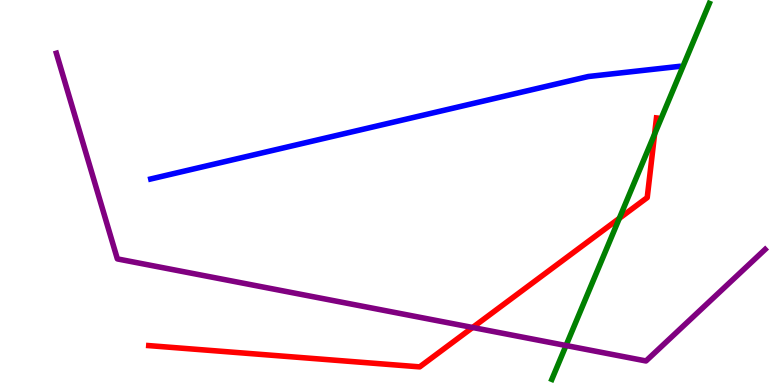[{'lines': ['blue', 'red'], 'intersections': []}, {'lines': ['green', 'red'], 'intersections': [{'x': 7.99, 'y': 4.33}, {'x': 8.45, 'y': 6.52}]}, {'lines': ['purple', 'red'], 'intersections': [{'x': 6.1, 'y': 1.49}]}, {'lines': ['blue', 'green'], 'intersections': []}, {'lines': ['blue', 'purple'], 'intersections': []}, {'lines': ['green', 'purple'], 'intersections': [{'x': 7.3, 'y': 1.03}]}]